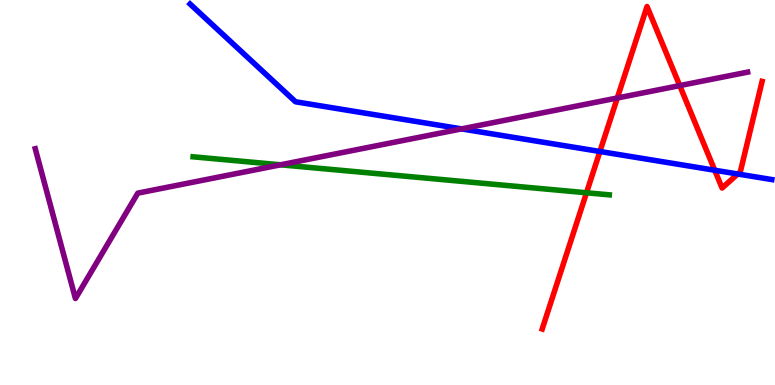[{'lines': ['blue', 'red'], 'intersections': [{'x': 7.74, 'y': 6.07}, {'x': 9.22, 'y': 5.58}, {'x': 9.52, 'y': 5.48}]}, {'lines': ['green', 'red'], 'intersections': [{'x': 7.57, 'y': 4.99}]}, {'lines': ['purple', 'red'], 'intersections': [{'x': 7.97, 'y': 7.45}, {'x': 8.77, 'y': 7.78}]}, {'lines': ['blue', 'green'], 'intersections': []}, {'lines': ['blue', 'purple'], 'intersections': [{'x': 5.96, 'y': 6.65}]}, {'lines': ['green', 'purple'], 'intersections': [{'x': 3.62, 'y': 5.72}]}]